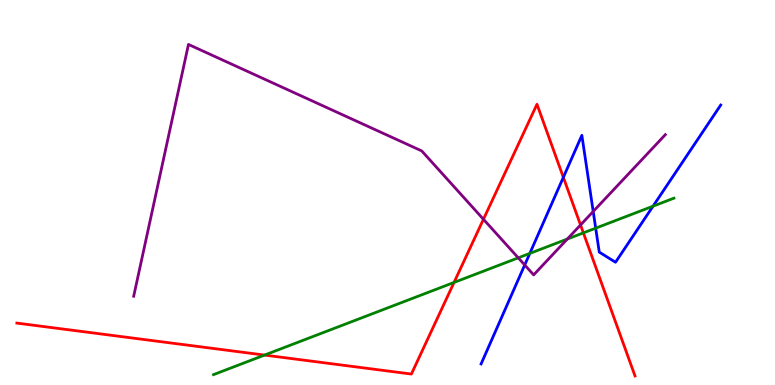[{'lines': ['blue', 'red'], 'intersections': [{'x': 7.27, 'y': 5.39}]}, {'lines': ['green', 'red'], 'intersections': [{'x': 3.41, 'y': 0.777}, {'x': 5.86, 'y': 2.66}, {'x': 7.53, 'y': 3.95}]}, {'lines': ['purple', 'red'], 'intersections': [{'x': 6.24, 'y': 4.3}, {'x': 7.49, 'y': 4.16}]}, {'lines': ['blue', 'green'], 'intersections': [{'x': 6.84, 'y': 3.42}, {'x': 7.69, 'y': 4.07}, {'x': 8.43, 'y': 4.64}]}, {'lines': ['blue', 'purple'], 'intersections': [{'x': 6.77, 'y': 3.12}, {'x': 7.65, 'y': 4.51}]}, {'lines': ['green', 'purple'], 'intersections': [{'x': 6.69, 'y': 3.3}, {'x': 7.32, 'y': 3.79}]}]